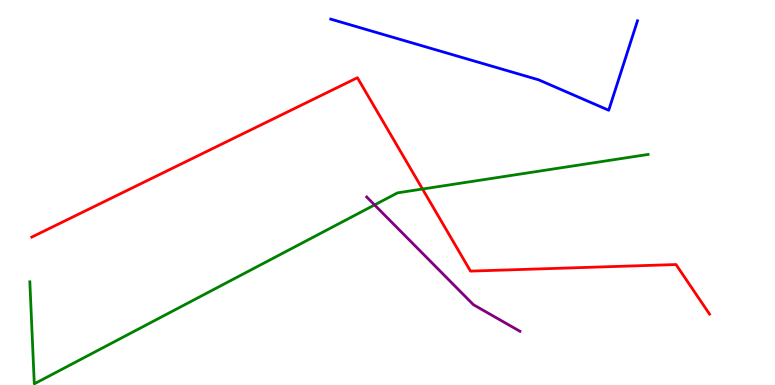[{'lines': ['blue', 'red'], 'intersections': []}, {'lines': ['green', 'red'], 'intersections': [{'x': 5.45, 'y': 5.09}]}, {'lines': ['purple', 'red'], 'intersections': []}, {'lines': ['blue', 'green'], 'intersections': []}, {'lines': ['blue', 'purple'], 'intersections': []}, {'lines': ['green', 'purple'], 'intersections': [{'x': 4.83, 'y': 4.68}]}]